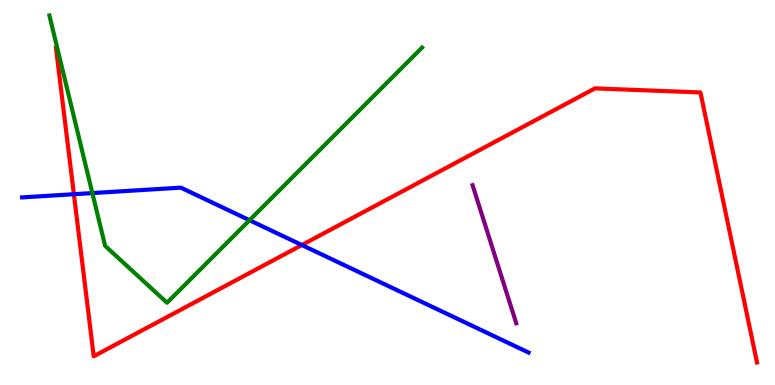[{'lines': ['blue', 'red'], 'intersections': [{'x': 0.953, 'y': 4.96}, {'x': 3.89, 'y': 3.64}]}, {'lines': ['green', 'red'], 'intersections': []}, {'lines': ['purple', 'red'], 'intersections': []}, {'lines': ['blue', 'green'], 'intersections': [{'x': 1.19, 'y': 4.98}, {'x': 3.22, 'y': 4.28}]}, {'lines': ['blue', 'purple'], 'intersections': []}, {'lines': ['green', 'purple'], 'intersections': []}]